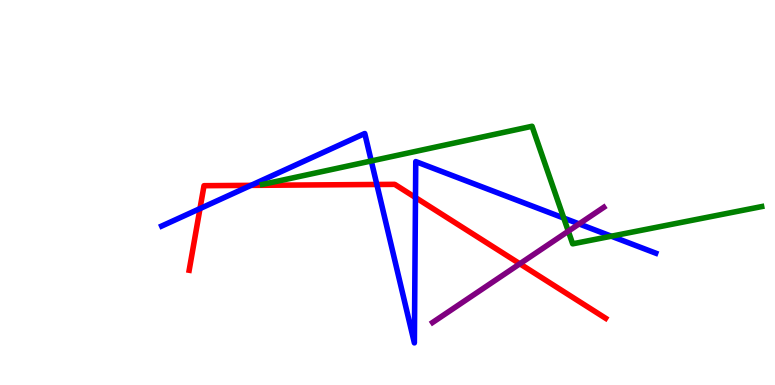[{'lines': ['blue', 'red'], 'intersections': [{'x': 2.58, 'y': 4.58}, {'x': 3.24, 'y': 5.19}, {'x': 4.86, 'y': 5.21}, {'x': 5.36, 'y': 4.87}]}, {'lines': ['green', 'red'], 'intersections': []}, {'lines': ['purple', 'red'], 'intersections': [{'x': 6.71, 'y': 3.15}]}, {'lines': ['blue', 'green'], 'intersections': [{'x': 4.79, 'y': 5.82}, {'x': 7.27, 'y': 4.34}, {'x': 7.89, 'y': 3.86}]}, {'lines': ['blue', 'purple'], 'intersections': [{'x': 7.47, 'y': 4.18}]}, {'lines': ['green', 'purple'], 'intersections': [{'x': 7.33, 'y': 4.0}]}]